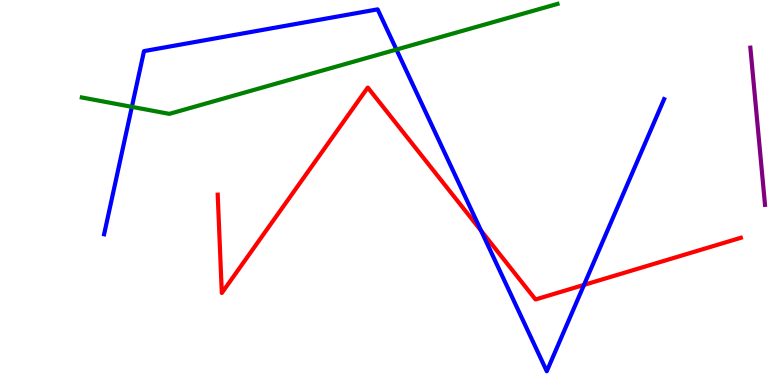[{'lines': ['blue', 'red'], 'intersections': [{'x': 6.21, 'y': 4.01}, {'x': 7.54, 'y': 2.6}]}, {'lines': ['green', 'red'], 'intersections': []}, {'lines': ['purple', 'red'], 'intersections': []}, {'lines': ['blue', 'green'], 'intersections': [{'x': 1.7, 'y': 7.22}, {'x': 5.12, 'y': 8.71}]}, {'lines': ['blue', 'purple'], 'intersections': []}, {'lines': ['green', 'purple'], 'intersections': []}]